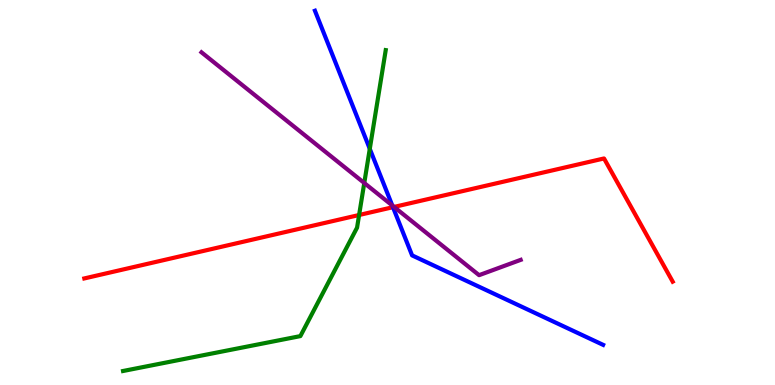[{'lines': ['blue', 'red'], 'intersections': [{'x': 5.07, 'y': 4.62}]}, {'lines': ['green', 'red'], 'intersections': [{'x': 4.63, 'y': 4.42}]}, {'lines': ['purple', 'red'], 'intersections': [{'x': 5.08, 'y': 4.63}]}, {'lines': ['blue', 'green'], 'intersections': [{'x': 4.77, 'y': 6.13}]}, {'lines': ['blue', 'purple'], 'intersections': [{'x': 5.06, 'y': 4.66}]}, {'lines': ['green', 'purple'], 'intersections': [{'x': 4.7, 'y': 5.25}]}]